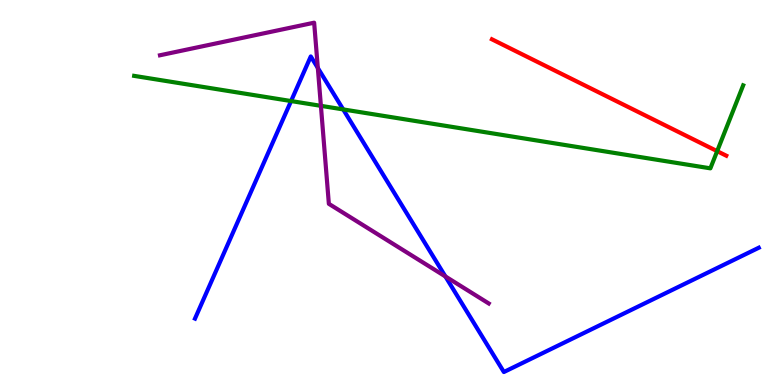[{'lines': ['blue', 'red'], 'intersections': []}, {'lines': ['green', 'red'], 'intersections': [{'x': 9.25, 'y': 6.07}]}, {'lines': ['purple', 'red'], 'intersections': []}, {'lines': ['blue', 'green'], 'intersections': [{'x': 3.76, 'y': 7.38}, {'x': 4.43, 'y': 7.16}]}, {'lines': ['blue', 'purple'], 'intersections': [{'x': 4.1, 'y': 8.23}, {'x': 5.75, 'y': 2.82}]}, {'lines': ['green', 'purple'], 'intersections': [{'x': 4.14, 'y': 7.25}]}]